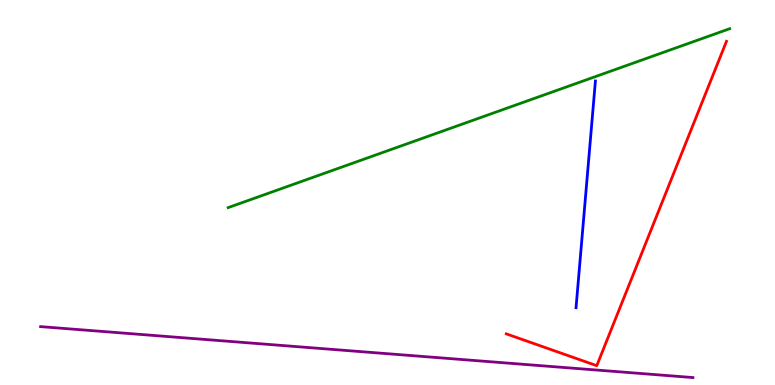[{'lines': ['blue', 'red'], 'intersections': []}, {'lines': ['green', 'red'], 'intersections': []}, {'lines': ['purple', 'red'], 'intersections': []}, {'lines': ['blue', 'green'], 'intersections': []}, {'lines': ['blue', 'purple'], 'intersections': []}, {'lines': ['green', 'purple'], 'intersections': []}]